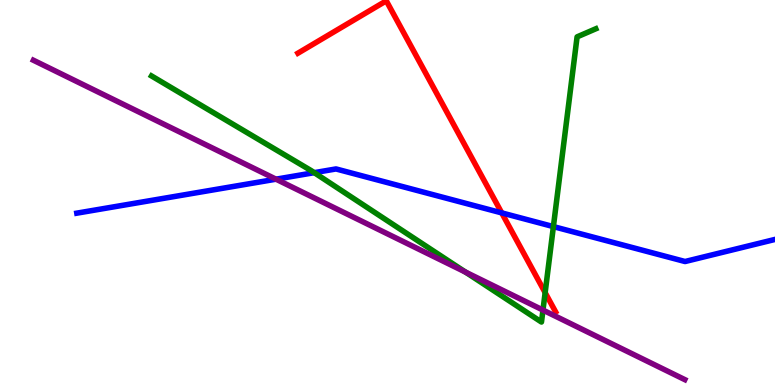[{'lines': ['blue', 'red'], 'intersections': [{'x': 6.47, 'y': 4.47}]}, {'lines': ['green', 'red'], 'intersections': [{'x': 7.03, 'y': 2.4}]}, {'lines': ['purple', 'red'], 'intersections': []}, {'lines': ['blue', 'green'], 'intersections': [{'x': 4.05, 'y': 5.52}, {'x': 7.14, 'y': 4.11}]}, {'lines': ['blue', 'purple'], 'intersections': [{'x': 3.56, 'y': 5.35}]}, {'lines': ['green', 'purple'], 'intersections': [{'x': 6.01, 'y': 2.93}, {'x': 7.01, 'y': 1.95}]}]